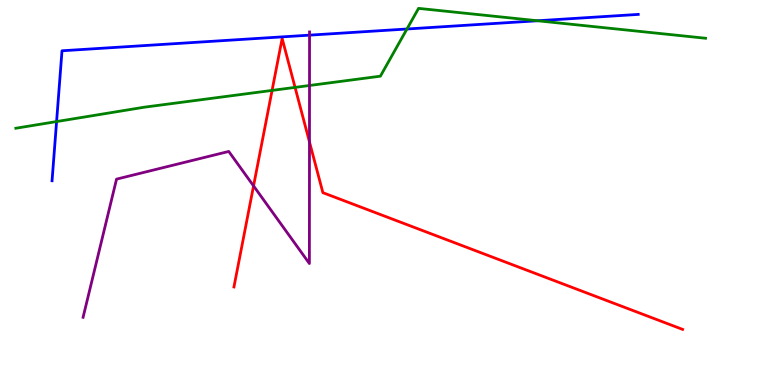[{'lines': ['blue', 'red'], 'intersections': []}, {'lines': ['green', 'red'], 'intersections': [{'x': 3.51, 'y': 7.65}, {'x': 3.81, 'y': 7.73}]}, {'lines': ['purple', 'red'], 'intersections': [{'x': 3.27, 'y': 5.17}, {'x': 3.99, 'y': 6.31}]}, {'lines': ['blue', 'green'], 'intersections': [{'x': 0.73, 'y': 6.84}, {'x': 5.25, 'y': 9.25}, {'x': 6.94, 'y': 9.46}]}, {'lines': ['blue', 'purple'], 'intersections': [{'x': 3.99, 'y': 9.09}]}, {'lines': ['green', 'purple'], 'intersections': [{'x': 3.99, 'y': 7.78}]}]